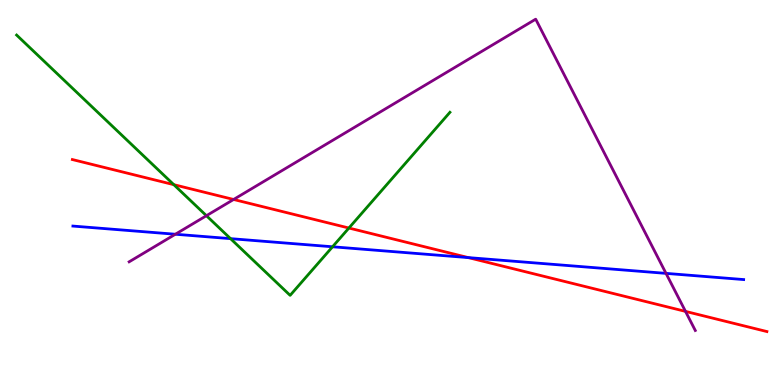[{'lines': ['blue', 'red'], 'intersections': [{'x': 6.04, 'y': 3.31}]}, {'lines': ['green', 'red'], 'intersections': [{'x': 2.24, 'y': 5.2}, {'x': 4.5, 'y': 4.08}]}, {'lines': ['purple', 'red'], 'intersections': [{'x': 3.01, 'y': 4.82}, {'x': 8.85, 'y': 1.91}]}, {'lines': ['blue', 'green'], 'intersections': [{'x': 2.97, 'y': 3.8}, {'x': 4.29, 'y': 3.59}]}, {'lines': ['blue', 'purple'], 'intersections': [{'x': 2.26, 'y': 3.92}, {'x': 8.59, 'y': 2.9}]}, {'lines': ['green', 'purple'], 'intersections': [{'x': 2.66, 'y': 4.4}]}]